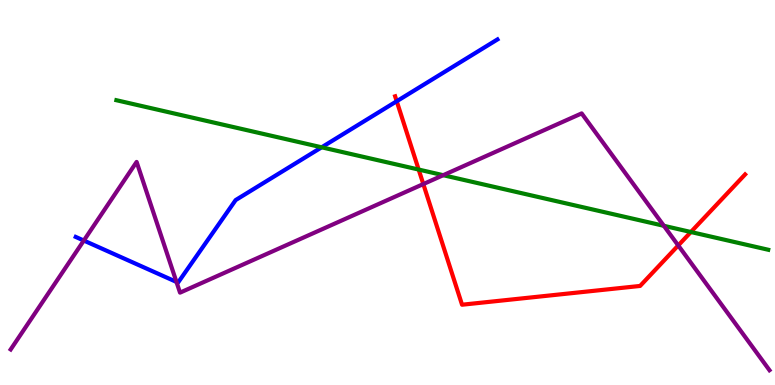[{'lines': ['blue', 'red'], 'intersections': [{'x': 5.12, 'y': 7.37}]}, {'lines': ['green', 'red'], 'intersections': [{'x': 5.4, 'y': 5.6}, {'x': 8.91, 'y': 3.97}]}, {'lines': ['purple', 'red'], 'intersections': [{'x': 5.46, 'y': 5.22}, {'x': 8.75, 'y': 3.62}]}, {'lines': ['blue', 'green'], 'intersections': [{'x': 4.15, 'y': 6.17}]}, {'lines': ['blue', 'purple'], 'intersections': [{'x': 1.08, 'y': 3.75}, {'x': 2.28, 'y': 2.68}]}, {'lines': ['green', 'purple'], 'intersections': [{'x': 5.72, 'y': 5.45}, {'x': 8.57, 'y': 4.13}]}]